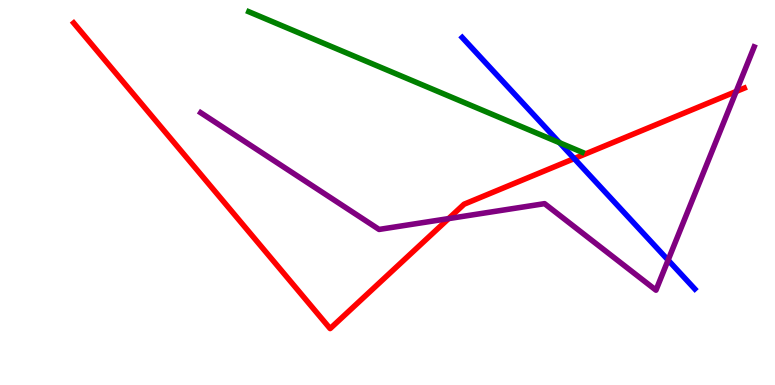[{'lines': ['blue', 'red'], 'intersections': [{'x': 7.41, 'y': 5.88}]}, {'lines': ['green', 'red'], 'intersections': []}, {'lines': ['purple', 'red'], 'intersections': [{'x': 5.79, 'y': 4.32}, {'x': 9.5, 'y': 7.62}]}, {'lines': ['blue', 'green'], 'intersections': [{'x': 7.22, 'y': 6.29}]}, {'lines': ['blue', 'purple'], 'intersections': [{'x': 8.62, 'y': 3.24}]}, {'lines': ['green', 'purple'], 'intersections': []}]